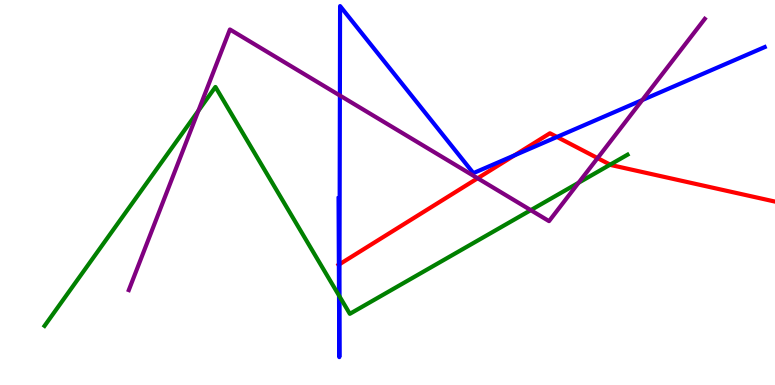[{'lines': ['blue', 'red'], 'intersections': [{'x': 4.37, 'y': 3.13}, {'x': 4.38, 'y': 3.14}, {'x': 6.64, 'y': 5.97}, {'x': 7.19, 'y': 6.44}]}, {'lines': ['green', 'red'], 'intersections': [{'x': 7.87, 'y': 5.72}]}, {'lines': ['purple', 'red'], 'intersections': [{'x': 6.16, 'y': 5.37}, {'x': 7.71, 'y': 5.89}]}, {'lines': ['blue', 'green'], 'intersections': [{'x': 4.37, 'y': 2.32}, {'x': 4.38, 'y': 2.3}]}, {'lines': ['blue', 'purple'], 'intersections': [{'x': 4.39, 'y': 7.52}, {'x': 8.29, 'y': 7.4}]}, {'lines': ['green', 'purple'], 'intersections': [{'x': 2.56, 'y': 7.12}, {'x': 6.85, 'y': 4.54}, {'x': 7.47, 'y': 5.25}]}]